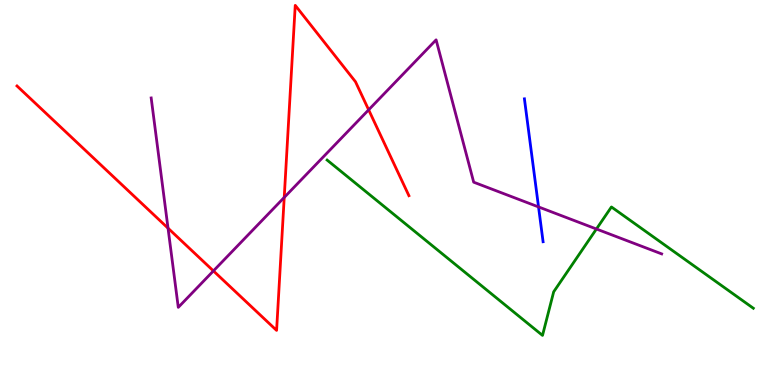[{'lines': ['blue', 'red'], 'intersections': []}, {'lines': ['green', 'red'], 'intersections': []}, {'lines': ['purple', 'red'], 'intersections': [{'x': 2.17, 'y': 4.07}, {'x': 2.75, 'y': 2.96}, {'x': 3.67, 'y': 4.87}, {'x': 4.76, 'y': 7.15}]}, {'lines': ['blue', 'green'], 'intersections': []}, {'lines': ['blue', 'purple'], 'intersections': [{'x': 6.95, 'y': 4.63}]}, {'lines': ['green', 'purple'], 'intersections': [{'x': 7.7, 'y': 4.05}]}]